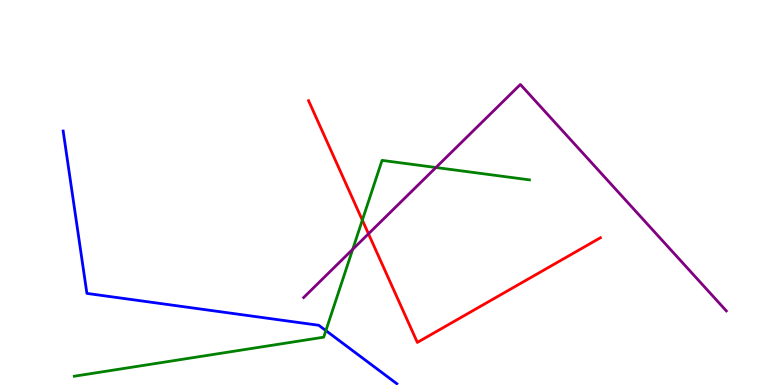[{'lines': ['blue', 'red'], 'intersections': []}, {'lines': ['green', 'red'], 'intersections': [{'x': 4.68, 'y': 4.28}]}, {'lines': ['purple', 'red'], 'intersections': [{'x': 4.75, 'y': 3.93}]}, {'lines': ['blue', 'green'], 'intersections': [{'x': 4.2, 'y': 1.41}]}, {'lines': ['blue', 'purple'], 'intersections': []}, {'lines': ['green', 'purple'], 'intersections': [{'x': 4.55, 'y': 3.52}, {'x': 5.62, 'y': 5.65}]}]